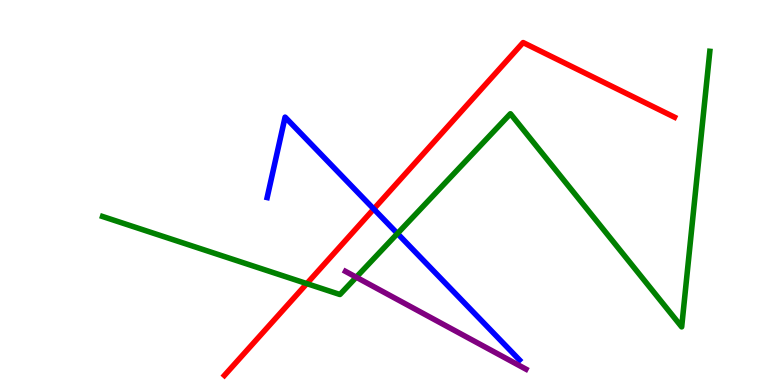[{'lines': ['blue', 'red'], 'intersections': [{'x': 4.82, 'y': 4.57}]}, {'lines': ['green', 'red'], 'intersections': [{'x': 3.96, 'y': 2.63}]}, {'lines': ['purple', 'red'], 'intersections': []}, {'lines': ['blue', 'green'], 'intersections': [{'x': 5.13, 'y': 3.93}]}, {'lines': ['blue', 'purple'], 'intersections': []}, {'lines': ['green', 'purple'], 'intersections': [{'x': 4.6, 'y': 2.8}]}]